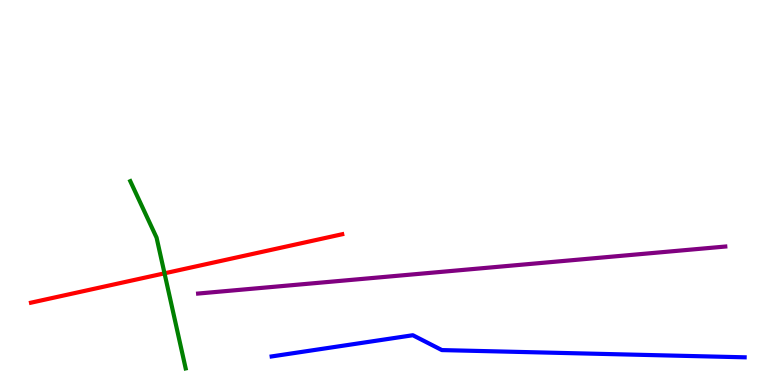[{'lines': ['blue', 'red'], 'intersections': []}, {'lines': ['green', 'red'], 'intersections': [{'x': 2.12, 'y': 2.9}]}, {'lines': ['purple', 'red'], 'intersections': []}, {'lines': ['blue', 'green'], 'intersections': []}, {'lines': ['blue', 'purple'], 'intersections': []}, {'lines': ['green', 'purple'], 'intersections': []}]